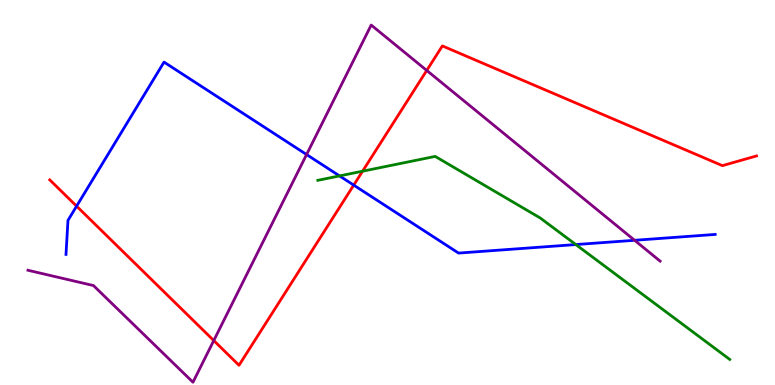[{'lines': ['blue', 'red'], 'intersections': [{'x': 0.988, 'y': 4.65}, {'x': 4.56, 'y': 5.19}]}, {'lines': ['green', 'red'], 'intersections': [{'x': 4.68, 'y': 5.55}]}, {'lines': ['purple', 'red'], 'intersections': [{'x': 2.76, 'y': 1.15}, {'x': 5.51, 'y': 8.17}]}, {'lines': ['blue', 'green'], 'intersections': [{'x': 4.38, 'y': 5.43}, {'x': 7.43, 'y': 3.65}]}, {'lines': ['blue', 'purple'], 'intersections': [{'x': 3.96, 'y': 5.99}, {'x': 8.19, 'y': 3.76}]}, {'lines': ['green', 'purple'], 'intersections': []}]